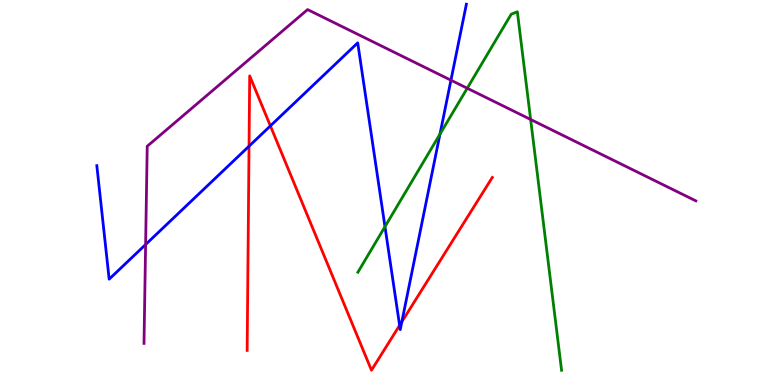[{'lines': ['blue', 'red'], 'intersections': [{'x': 3.21, 'y': 6.2}, {'x': 3.49, 'y': 6.73}, {'x': 5.16, 'y': 1.55}, {'x': 5.18, 'y': 1.64}]}, {'lines': ['green', 'red'], 'intersections': []}, {'lines': ['purple', 'red'], 'intersections': []}, {'lines': ['blue', 'green'], 'intersections': [{'x': 4.97, 'y': 4.11}, {'x': 5.68, 'y': 6.52}]}, {'lines': ['blue', 'purple'], 'intersections': [{'x': 1.88, 'y': 3.65}, {'x': 5.82, 'y': 7.92}]}, {'lines': ['green', 'purple'], 'intersections': [{'x': 6.03, 'y': 7.71}, {'x': 6.85, 'y': 6.9}]}]